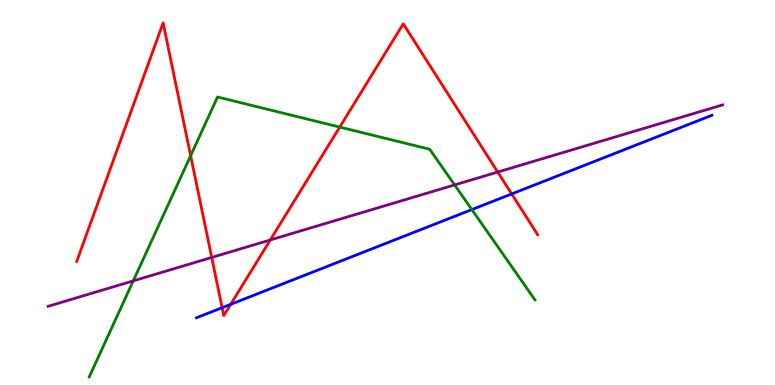[{'lines': ['blue', 'red'], 'intersections': [{'x': 2.87, 'y': 2.01}, {'x': 2.98, 'y': 2.1}, {'x': 6.6, 'y': 4.96}]}, {'lines': ['green', 'red'], 'intersections': [{'x': 2.46, 'y': 5.96}, {'x': 4.38, 'y': 6.7}]}, {'lines': ['purple', 'red'], 'intersections': [{'x': 2.73, 'y': 3.31}, {'x': 3.49, 'y': 3.77}, {'x': 6.42, 'y': 5.53}]}, {'lines': ['blue', 'green'], 'intersections': [{'x': 6.09, 'y': 4.56}]}, {'lines': ['blue', 'purple'], 'intersections': []}, {'lines': ['green', 'purple'], 'intersections': [{'x': 1.72, 'y': 2.7}, {'x': 5.87, 'y': 5.2}]}]